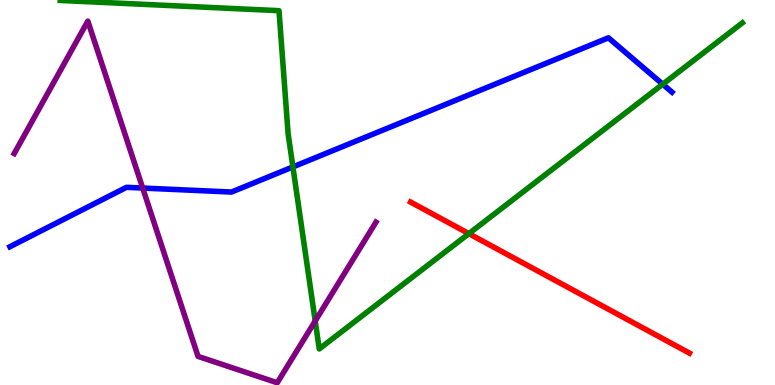[{'lines': ['blue', 'red'], 'intersections': []}, {'lines': ['green', 'red'], 'intersections': [{'x': 6.05, 'y': 3.93}]}, {'lines': ['purple', 'red'], 'intersections': []}, {'lines': ['blue', 'green'], 'intersections': [{'x': 3.78, 'y': 5.66}, {'x': 8.55, 'y': 7.81}]}, {'lines': ['blue', 'purple'], 'intersections': [{'x': 1.84, 'y': 5.12}]}, {'lines': ['green', 'purple'], 'intersections': [{'x': 4.07, 'y': 1.66}]}]